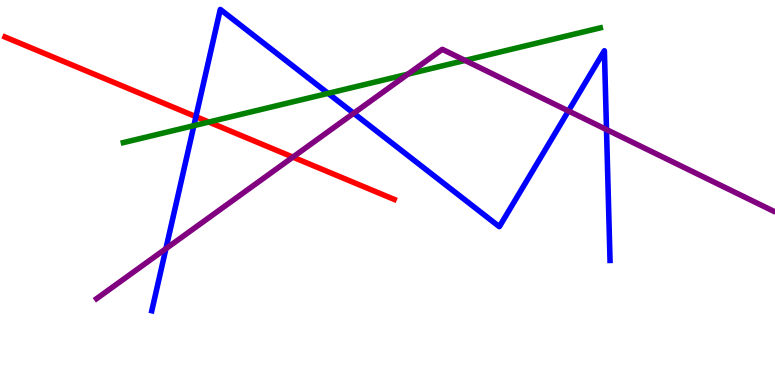[{'lines': ['blue', 'red'], 'intersections': [{'x': 2.53, 'y': 6.97}]}, {'lines': ['green', 'red'], 'intersections': [{'x': 2.69, 'y': 6.83}]}, {'lines': ['purple', 'red'], 'intersections': [{'x': 3.78, 'y': 5.92}]}, {'lines': ['blue', 'green'], 'intersections': [{'x': 2.5, 'y': 6.74}, {'x': 4.23, 'y': 7.58}]}, {'lines': ['blue', 'purple'], 'intersections': [{'x': 2.14, 'y': 3.54}, {'x': 4.56, 'y': 7.06}, {'x': 7.33, 'y': 7.12}, {'x': 7.83, 'y': 6.63}]}, {'lines': ['green', 'purple'], 'intersections': [{'x': 5.26, 'y': 8.07}, {'x': 6.0, 'y': 8.43}]}]